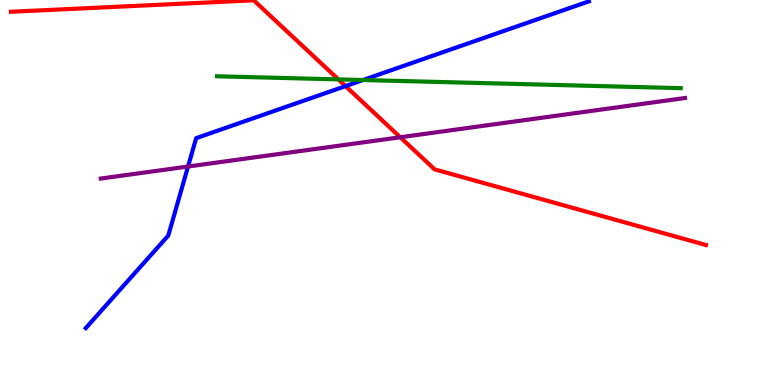[{'lines': ['blue', 'red'], 'intersections': [{'x': 4.46, 'y': 7.76}]}, {'lines': ['green', 'red'], 'intersections': [{'x': 4.37, 'y': 7.94}]}, {'lines': ['purple', 'red'], 'intersections': [{'x': 5.16, 'y': 6.43}]}, {'lines': ['blue', 'green'], 'intersections': [{'x': 4.68, 'y': 7.92}]}, {'lines': ['blue', 'purple'], 'intersections': [{'x': 2.43, 'y': 5.67}]}, {'lines': ['green', 'purple'], 'intersections': []}]